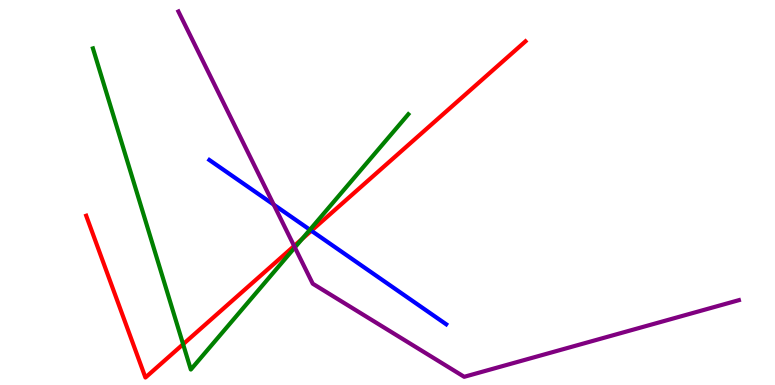[{'lines': ['blue', 'red'], 'intersections': [{'x': 4.02, 'y': 4.01}]}, {'lines': ['green', 'red'], 'intersections': [{'x': 2.36, 'y': 1.06}, {'x': 3.9, 'y': 3.79}]}, {'lines': ['purple', 'red'], 'intersections': [{'x': 3.8, 'y': 3.61}]}, {'lines': ['blue', 'green'], 'intersections': [{'x': 4.0, 'y': 4.03}]}, {'lines': ['blue', 'purple'], 'intersections': [{'x': 3.53, 'y': 4.68}]}, {'lines': ['green', 'purple'], 'intersections': [{'x': 3.8, 'y': 3.57}]}]